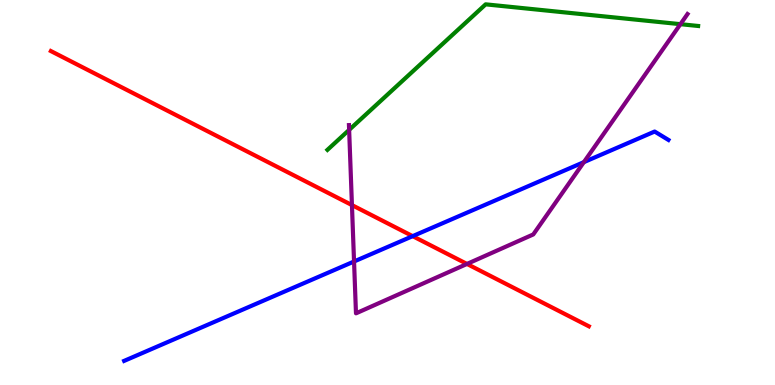[{'lines': ['blue', 'red'], 'intersections': [{'x': 5.32, 'y': 3.87}]}, {'lines': ['green', 'red'], 'intersections': []}, {'lines': ['purple', 'red'], 'intersections': [{'x': 4.54, 'y': 4.67}, {'x': 6.03, 'y': 3.14}]}, {'lines': ['blue', 'green'], 'intersections': []}, {'lines': ['blue', 'purple'], 'intersections': [{'x': 4.57, 'y': 3.21}, {'x': 7.53, 'y': 5.79}]}, {'lines': ['green', 'purple'], 'intersections': [{'x': 4.5, 'y': 6.63}, {'x': 8.78, 'y': 9.37}]}]